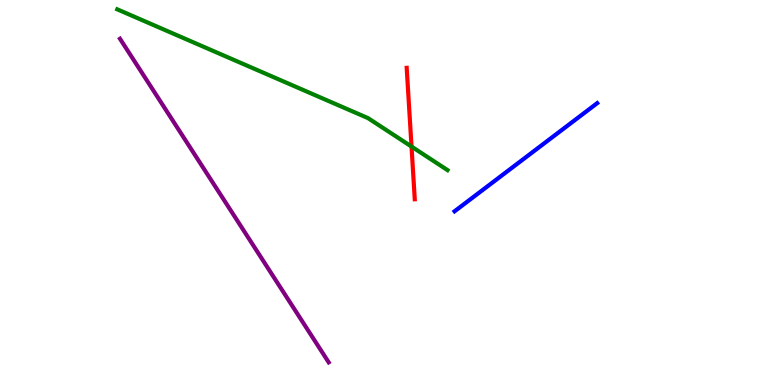[{'lines': ['blue', 'red'], 'intersections': []}, {'lines': ['green', 'red'], 'intersections': [{'x': 5.31, 'y': 6.19}]}, {'lines': ['purple', 'red'], 'intersections': []}, {'lines': ['blue', 'green'], 'intersections': []}, {'lines': ['blue', 'purple'], 'intersections': []}, {'lines': ['green', 'purple'], 'intersections': []}]